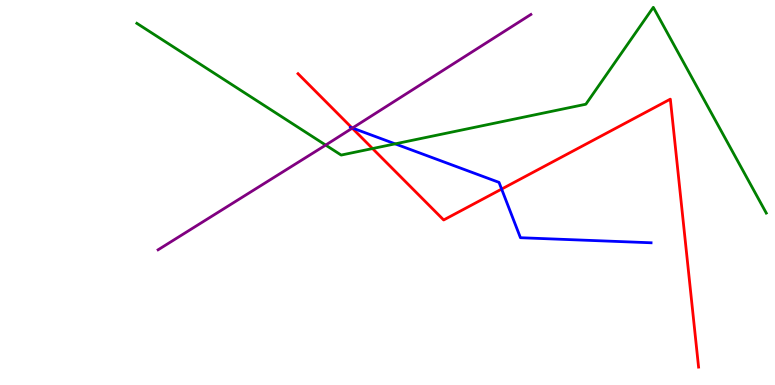[{'lines': ['blue', 'red'], 'intersections': [{'x': 4.54, 'y': 6.68}, {'x': 6.47, 'y': 5.09}]}, {'lines': ['green', 'red'], 'intersections': [{'x': 4.81, 'y': 6.14}]}, {'lines': ['purple', 'red'], 'intersections': [{'x': 4.55, 'y': 6.67}]}, {'lines': ['blue', 'green'], 'intersections': [{'x': 5.1, 'y': 6.26}]}, {'lines': ['blue', 'purple'], 'intersections': [{'x': 4.55, 'y': 6.67}]}, {'lines': ['green', 'purple'], 'intersections': [{'x': 4.2, 'y': 6.23}]}]